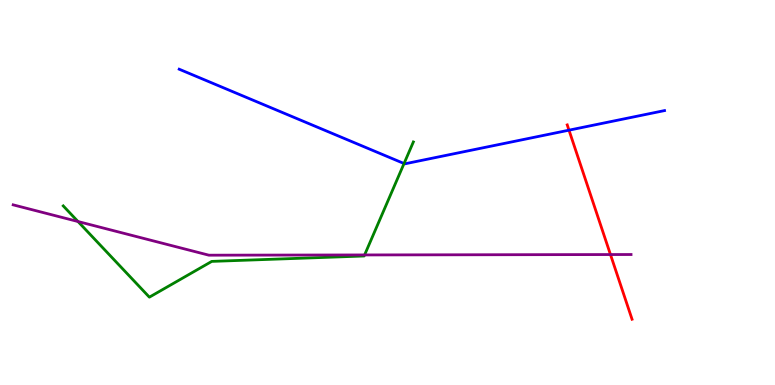[{'lines': ['blue', 'red'], 'intersections': [{'x': 7.34, 'y': 6.62}]}, {'lines': ['green', 'red'], 'intersections': []}, {'lines': ['purple', 'red'], 'intersections': [{'x': 7.88, 'y': 3.39}]}, {'lines': ['blue', 'green'], 'intersections': [{'x': 5.21, 'y': 5.75}]}, {'lines': ['blue', 'purple'], 'intersections': []}, {'lines': ['green', 'purple'], 'intersections': [{'x': 1.01, 'y': 4.25}, {'x': 4.7, 'y': 3.38}]}]